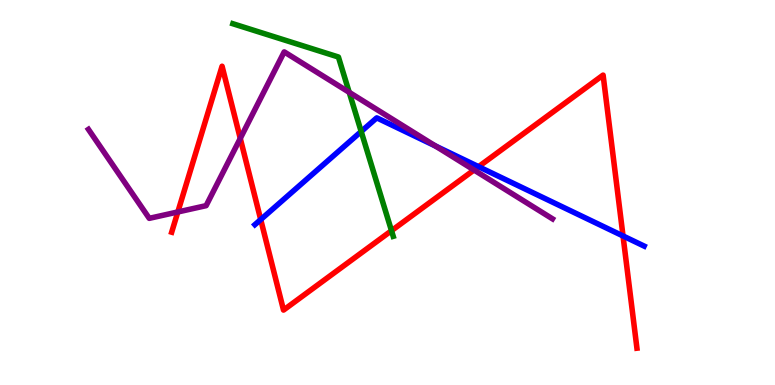[{'lines': ['blue', 'red'], 'intersections': [{'x': 3.36, 'y': 4.3}, {'x': 6.18, 'y': 5.67}, {'x': 8.04, 'y': 3.87}]}, {'lines': ['green', 'red'], 'intersections': [{'x': 5.05, 'y': 4.01}]}, {'lines': ['purple', 'red'], 'intersections': [{'x': 2.29, 'y': 4.49}, {'x': 3.1, 'y': 6.4}, {'x': 6.12, 'y': 5.58}]}, {'lines': ['blue', 'green'], 'intersections': [{'x': 4.66, 'y': 6.58}]}, {'lines': ['blue', 'purple'], 'intersections': [{'x': 5.62, 'y': 6.21}]}, {'lines': ['green', 'purple'], 'intersections': [{'x': 4.51, 'y': 7.6}]}]